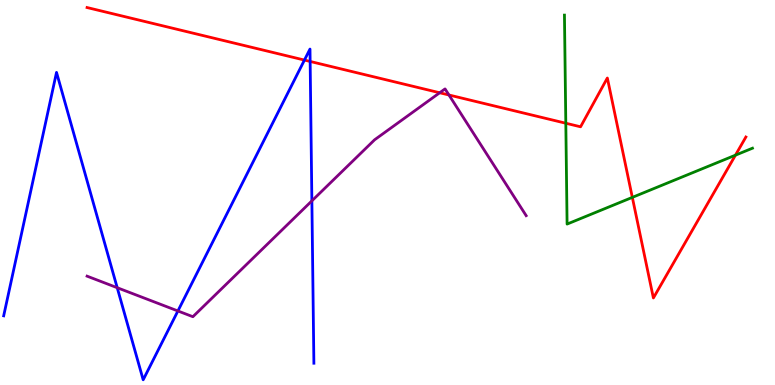[{'lines': ['blue', 'red'], 'intersections': [{'x': 3.93, 'y': 8.44}, {'x': 4.0, 'y': 8.4}]}, {'lines': ['green', 'red'], 'intersections': [{'x': 7.3, 'y': 6.8}, {'x': 8.16, 'y': 4.87}, {'x': 9.49, 'y': 5.97}]}, {'lines': ['purple', 'red'], 'intersections': [{'x': 5.67, 'y': 7.59}, {'x': 5.79, 'y': 7.53}]}, {'lines': ['blue', 'green'], 'intersections': []}, {'lines': ['blue', 'purple'], 'intersections': [{'x': 1.51, 'y': 2.53}, {'x': 2.3, 'y': 1.92}, {'x': 4.02, 'y': 4.78}]}, {'lines': ['green', 'purple'], 'intersections': []}]